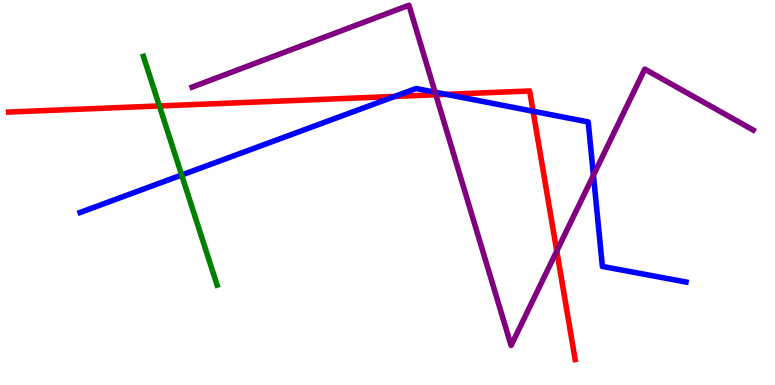[{'lines': ['blue', 'red'], 'intersections': [{'x': 5.09, 'y': 7.49}, {'x': 5.76, 'y': 7.55}, {'x': 6.88, 'y': 7.11}]}, {'lines': ['green', 'red'], 'intersections': [{'x': 2.06, 'y': 7.25}]}, {'lines': ['purple', 'red'], 'intersections': [{'x': 5.62, 'y': 7.54}, {'x': 7.18, 'y': 3.48}]}, {'lines': ['blue', 'green'], 'intersections': [{'x': 2.34, 'y': 5.45}]}, {'lines': ['blue', 'purple'], 'intersections': [{'x': 5.61, 'y': 7.61}, {'x': 7.66, 'y': 5.45}]}, {'lines': ['green', 'purple'], 'intersections': []}]